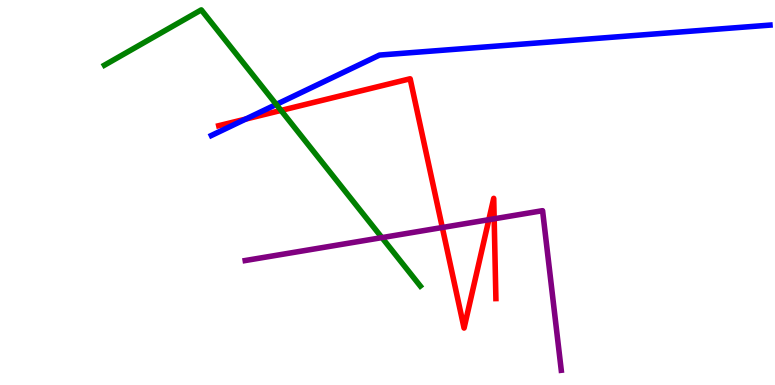[{'lines': ['blue', 'red'], 'intersections': [{'x': 3.17, 'y': 6.91}]}, {'lines': ['green', 'red'], 'intersections': [{'x': 3.63, 'y': 7.13}]}, {'lines': ['purple', 'red'], 'intersections': [{'x': 5.71, 'y': 4.09}, {'x': 6.31, 'y': 4.29}, {'x': 6.38, 'y': 4.32}]}, {'lines': ['blue', 'green'], 'intersections': [{'x': 3.57, 'y': 7.29}]}, {'lines': ['blue', 'purple'], 'intersections': []}, {'lines': ['green', 'purple'], 'intersections': [{'x': 4.93, 'y': 3.83}]}]